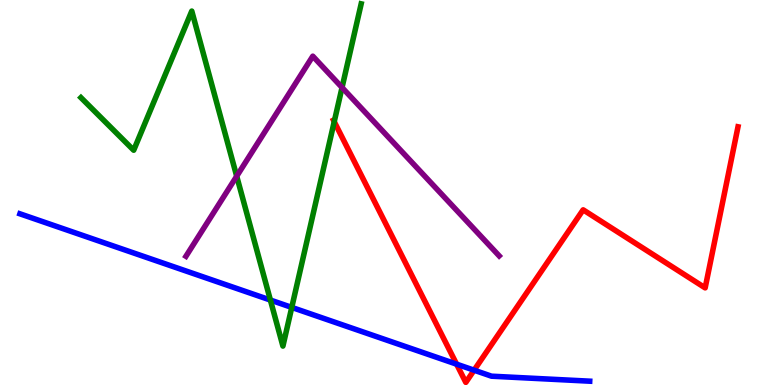[{'lines': ['blue', 'red'], 'intersections': [{'x': 5.89, 'y': 0.541}, {'x': 6.12, 'y': 0.385}]}, {'lines': ['green', 'red'], 'intersections': [{'x': 4.31, 'y': 6.84}]}, {'lines': ['purple', 'red'], 'intersections': []}, {'lines': ['blue', 'green'], 'intersections': [{'x': 3.49, 'y': 2.21}, {'x': 3.76, 'y': 2.02}]}, {'lines': ['blue', 'purple'], 'intersections': []}, {'lines': ['green', 'purple'], 'intersections': [{'x': 3.05, 'y': 5.42}, {'x': 4.41, 'y': 7.73}]}]